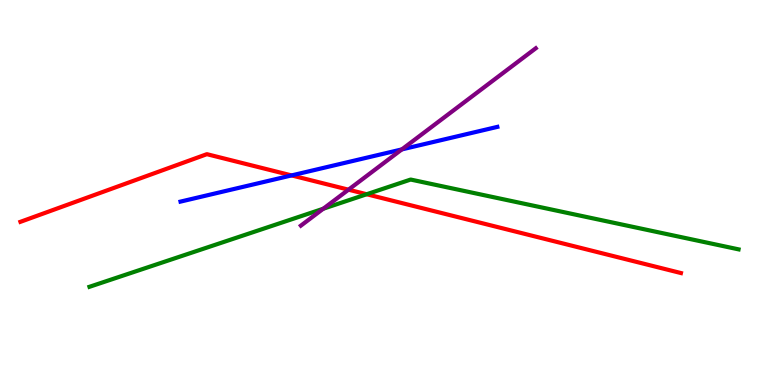[{'lines': ['blue', 'red'], 'intersections': [{'x': 3.76, 'y': 5.44}]}, {'lines': ['green', 'red'], 'intersections': [{'x': 4.73, 'y': 4.95}]}, {'lines': ['purple', 'red'], 'intersections': [{'x': 4.5, 'y': 5.07}]}, {'lines': ['blue', 'green'], 'intersections': []}, {'lines': ['blue', 'purple'], 'intersections': [{'x': 5.18, 'y': 6.12}]}, {'lines': ['green', 'purple'], 'intersections': [{'x': 4.17, 'y': 4.58}]}]